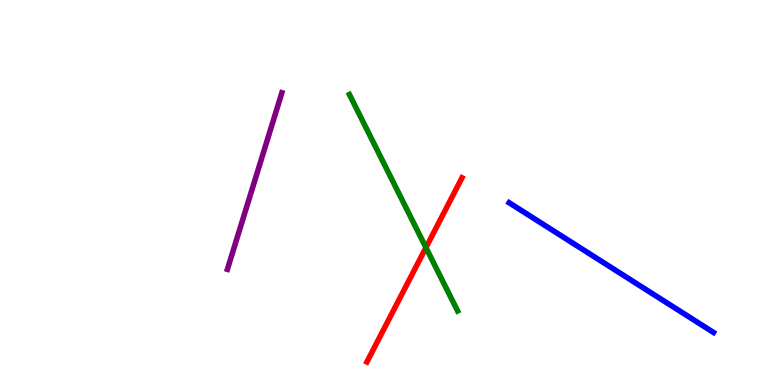[{'lines': ['blue', 'red'], 'intersections': []}, {'lines': ['green', 'red'], 'intersections': [{'x': 5.5, 'y': 3.57}]}, {'lines': ['purple', 'red'], 'intersections': []}, {'lines': ['blue', 'green'], 'intersections': []}, {'lines': ['blue', 'purple'], 'intersections': []}, {'lines': ['green', 'purple'], 'intersections': []}]